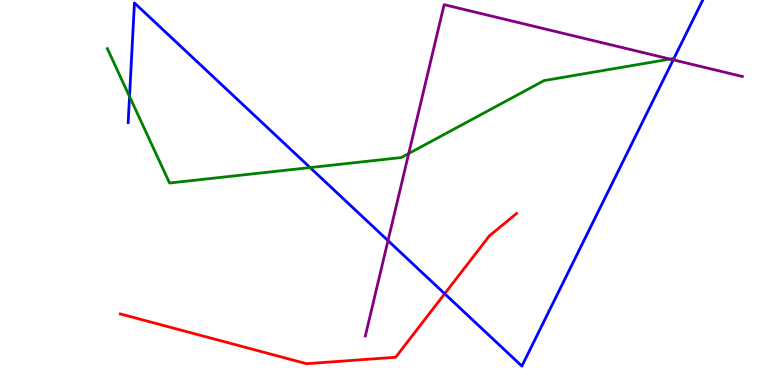[{'lines': ['blue', 'red'], 'intersections': [{'x': 5.74, 'y': 2.37}]}, {'lines': ['green', 'red'], 'intersections': []}, {'lines': ['purple', 'red'], 'intersections': []}, {'lines': ['blue', 'green'], 'intersections': [{'x': 1.67, 'y': 7.49}, {'x': 4.0, 'y': 5.65}, {'x': 8.7, 'y': 8.48}]}, {'lines': ['blue', 'purple'], 'intersections': [{'x': 5.01, 'y': 3.75}, {'x': 8.69, 'y': 8.45}]}, {'lines': ['green', 'purple'], 'intersections': [{'x': 5.27, 'y': 6.01}, {'x': 8.65, 'y': 8.47}]}]